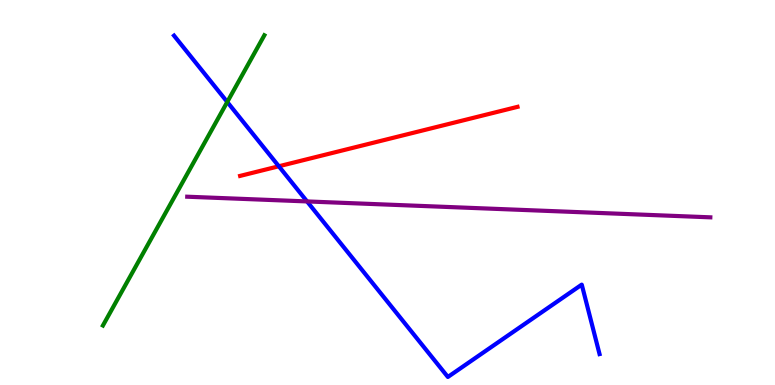[{'lines': ['blue', 'red'], 'intersections': [{'x': 3.6, 'y': 5.68}]}, {'lines': ['green', 'red'], 'intersections': []}, {'lines': ['purple', 'red'], 'intersections': []}, {'lines': ['blue', 'green'], 'intersections': [{'x': 2.93, 'y': 7.35}]}, {'lines': ['blue', 'purple'], 'intersections': [{'x': 3.96, 'y': 4.77}]}, {'lines': ['green', 'purple'], 'intersections': []}]